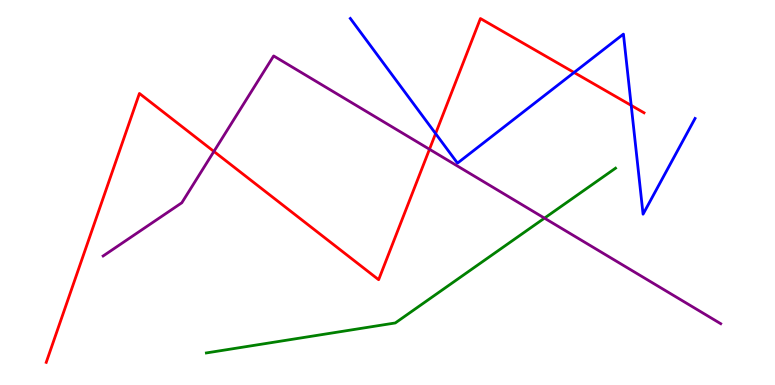[{'lines': ['blue', 'red'], 'intersections': [{'x': 5.62, 'y': 6.53}, {'x': 7.41, 'y': 8.12}, {'x': 8.14, 'y': 7.26}]}, {'lines': ['green', 'red'], 'intersections': []}, {'lines': ['purple', 'red'], 'intersections': [{'x': 2.76, 'y': 6.07}, {'x': 5.54, 'y': 6.12}]}, {'lines': ['blue', 'green'], 'intersections': []}, {'lines': ['blue', 'purple'], 'intersections': []}, {'lines': ['green', 'purple'], 'intersections': [{'x': 7.03, 'y': 4.33}]}]